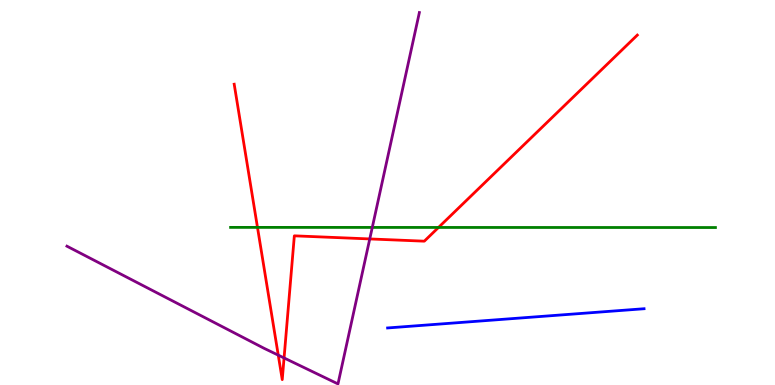[{'lines': ['blue', 'red'], 'intersections': []}, {'lines': ['green', 'red'], 'intersections': [{'x': 3.32, 'y': 4.09}, {'x': 5.66, 'y': 4.09}]}, {'lines': ['purple', 'red'], 'intersections': [{'x': 3.59, 'y': 0.775}, {'x': 3.67, 'y': 0.703}, {'x': 4.77, 'y': 3.79}]}, {'lines': ['blue', 'green'], 'intersections': []}, {'lines': ['blue', 'purple'], 'intersections': []}, {'lines': ['green', 'purple'], 'intersections': [{'x': 4.8, 'y': 4.09}]}]